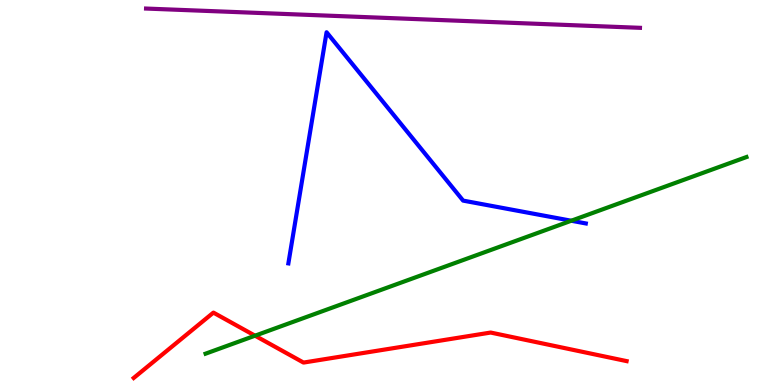[{'lines': ['blue', 'red'], 'intersections': []}, {'lines': ['green', 'red'], 'intersections': [{'x': 3.29, 'y': 1.28}]}, {'lines': ['purple', 'red'], 'intersections': []}, {'lines': ['blue', 'green'], 'intersections': [{'x': 7.37, 'y': 4.27}]}, {'lines': ['blue', 'purple'], 'intersections': []}, {'lines': ['green', 'purple'], 'intersections': []}]